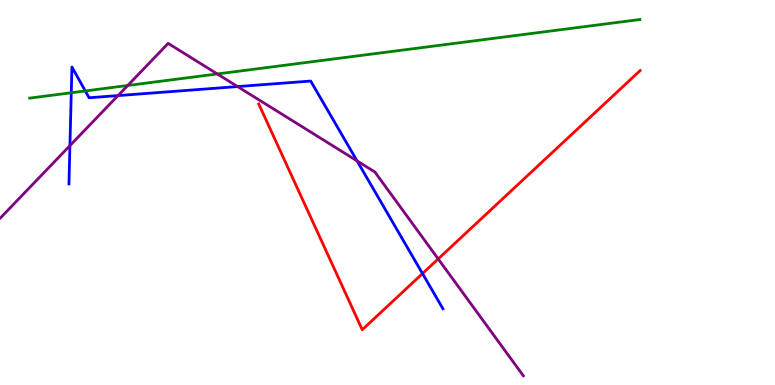[{'lines': ['blue', 'red'], 'intersections': [{'x': 5.45, 'y': 2.89}]}, {'lines': ['green', 'red'], 'intersections': []}, {'lines': ['purple', 'red'], 'intersections': [{'x': 5.65, 'y': 3.27}]}, {'lines': ['blue', 'green'], 'intersections': [{'x': 0.92, 'y': 7.59}, {'x': 1.1, 'y': 7.64}]}, {'lines': ['blue', 'purple'], 'intersections': [{'x': 0.902, 'y': 6.22}, {'x': 1.52, 'y': 7.52}, {'x': 3.07, 'y': 7.75}, {'x': 4.61, 'y': 5.82}]}, {'lines': ['green', 'purple'], 'intersections': [{'x': 1.65, 'y': 7.78}, {'x': 2.8, 'y': 8.08}]}]